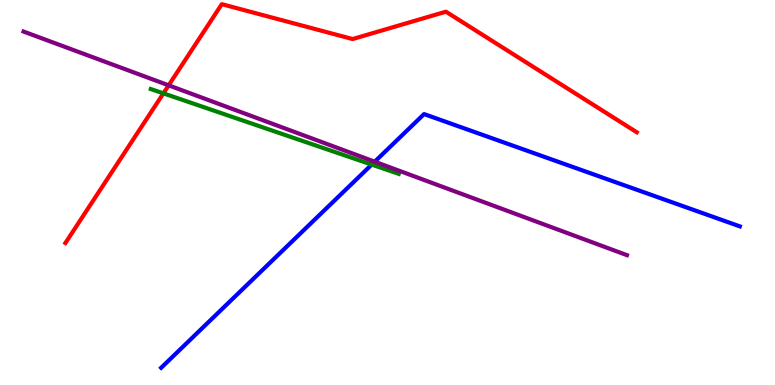[{'lines': ['blue', 'red'], 'intersections': []}, {'lines': ['green', 'red'], 'intersections': [{'x': 2.11, 'y': 7.58}]}, {'lines': ['purple', 'red'], 'intersections': [{'x': 2.18, 'y': 7.78}]}, {'lines': ['blue', 'green'], 'intersections': [{'x': 4.8, 'y': 5.72}]}, {'lines': ['blue', 'purple'], 'intersections': [{'x': 4.84, 'y': 5.8}]}, {'lines': ['green', 'purple'], 'intersections': []}]